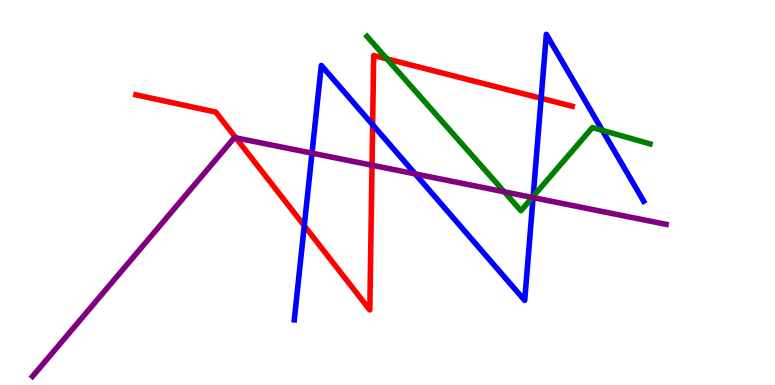[{'lines': ['blue', 'red'], 'intersections': [{'x': 3.93, 'y': 4.14}, {'x': 4.81, 'y': 6.76}, {'x': 6.98, 'y': 7.45}]}, {'lines': ['green', 'red'], 'intersections': [{'x': 4.99, 'y': 8.47}]}, {'lines': ['purple', 'red'], 'intersections': [{'x': 3.04, 'y': 6.42}, {'x': 4.8, 'y': 5.71}]}, {'lines': ['blue', 'green'], 'intersections': [{'x': 6.88, 'y': 4.9}, {'x': 7.77, 'y': 6.61}]}, {'lines': ['blue', 'purple'], 'intersections': [{'x': 4.03, 'y': 6.02}, {'x': 5.36, 'y': 5.48}, {'x': 6.88, 'y': 4.87}]}, {'lines': ['green', 'purple'], 'intersections': [{'x': 6.51, 'y': 5.02}, {'x': 6.87, 'y': 4.87}]}]